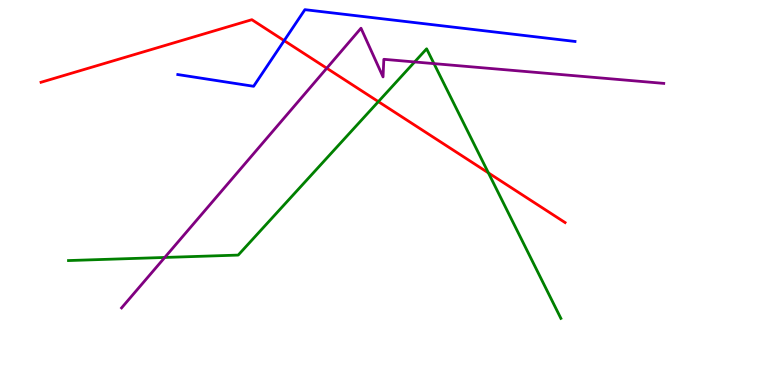[{'lines': ['blue', 'red'], 'intersections': [{'x': 3.67, 'y': 8.94}]}, {'lines': ['green', 'red'], 'intersections': [{'x': 4.88, 'y': 7.36}, {'x': 6.3, 'y': 5.51}]}, {'lines': ['purple', 'red'], 'intersections': [{'x': 4.22, 'y': 8.23}]}, {'lines': ['blue', 'green'], 'intersections': []}, {'lines': ['blue', 'purple'], 'intersections': []}, {'lines': ['green', 'purple'], 'intersections': [{'x': 2.13, 'y': 3.31}, {'x': 5.35, 'y': 8.39}, {'x': 5.6, 'y': 8.35}]}]